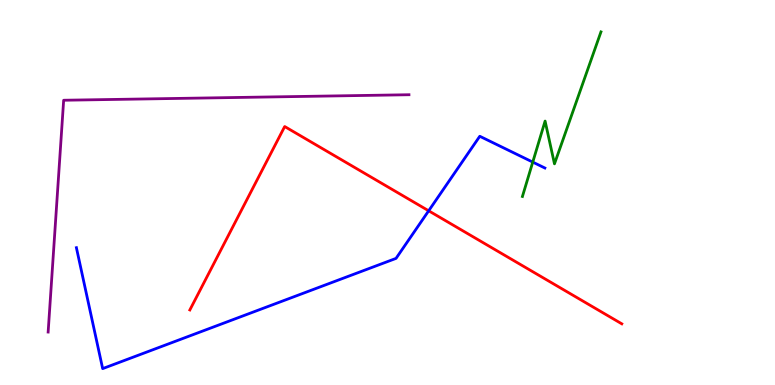[{'lines': ['blue', 'red'], 'intersections': [{'x': 5.53, 'y': 4.52}]}, {'lines': ['green', 'red'], 'intersections': []}, {'lines': ['purple', 'red'], 'intersections': []}, {'lines': ['blue', 'green'], 'intersections': [{'x': 6.87, 'y': 5.79}]}, {'lines': ['blue', 'purple'], 'intersections': []}, {'lines': ['green', 'purple'], 'intersections': []}]